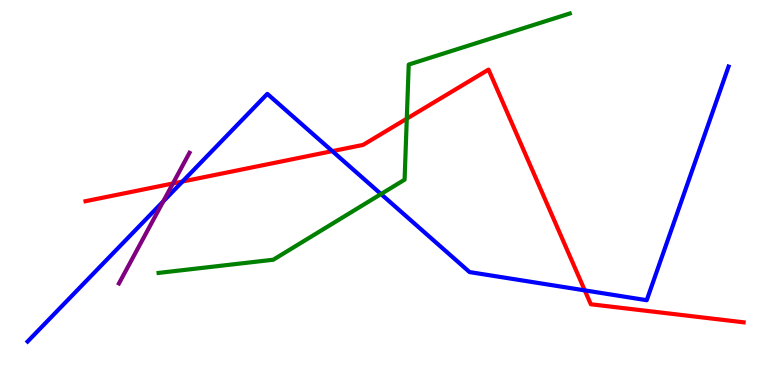[{'lines': ['blue', 'red'], 'intersections': [{'x': 2.35, 'y': 5.29}, {'x': 4.29, 'y': 6.07}, {'x': 7.55, 'y': 2.46}]}, {'lines': ['green', 'red'], 'intersections': [{'x': 5.25, 'y': 6.92}]}, {'lines': ['purple', 'red'], 'intersections': [{'x': 2.23, 'y': 5.23}]}, {'lines': ['blue', 'green'], 'intersections': [{'x': 4.92, 'y': 4.96}]}, {'lines': ['blue', 'purple'], 'intersections': [{'x': 2.11, 'y': 4.77}]}, {'lines': ['green', 'purple'], 'intersections': []}]